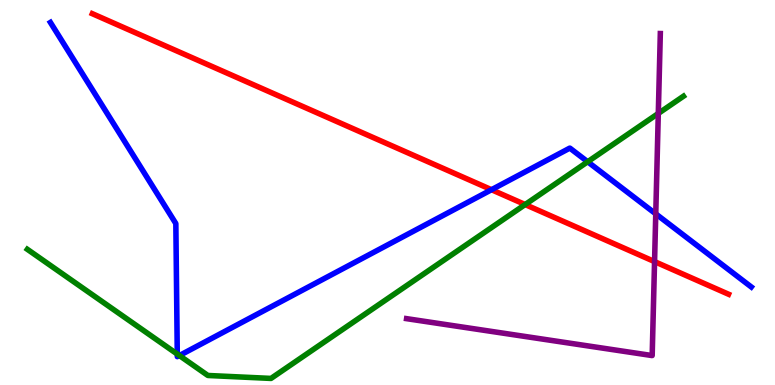[{'lines': ['blue', 'red'], 'intersections': [{'x': 6.34, 'y': 5.07}]}, {'lines': ['green', 'red'], 'intersections': [{'x': 6.78, 'y': 4.69}]}, {'lines': ['purple', 'red'], 'intersections': [{'x': 8.45, 'y': 3.21}]}, {'lines': ['blue', 'green'], 'intersections': [{'x': 2.29, 'y': 0.803}, {'x': 2.31, 'y': 0.765}, {'x': 7.58, 'y': 5.8}]}, {'lines': ['blue', 'purple'], 'intersections': [{'x': 8.46, 'y': 4.45}]}, {'lines': ['green', 'purple'], 'intersections': [{'x': 8.49, 'y': 7.05}]}]